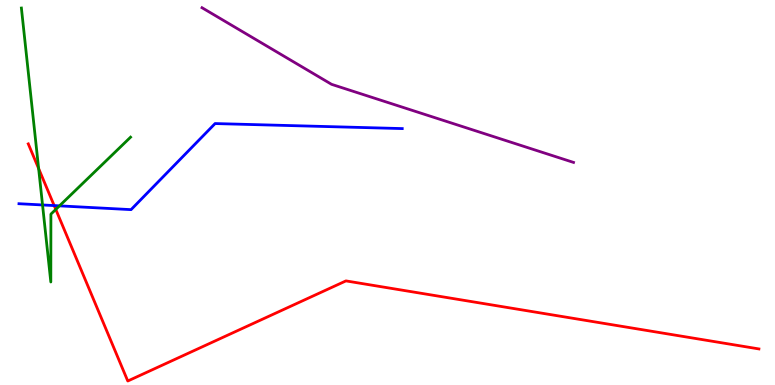[{'lines': ['blue', 'red'], 'intersections': [{'x': 0.699, 'y': 4.66}]}, {'lines': ['green', 'red'], 'intersections': [{'x': 0.498, 'y': 5.62}, {'x': 0.72, 'y': 4.56}]}, {'lines': ['purple', 'red'], 'intersections': []}, {'lines': ['blue', 'green'], 'intersections': [{'x': 0.549, 'y': 4.68}, {'x': 0.767, 'y': 4.65}]}, {'lines': ['blue', 'purple'], 'intersections': []}, {'lines': ['green', 'purple'], 'intersections': []}]